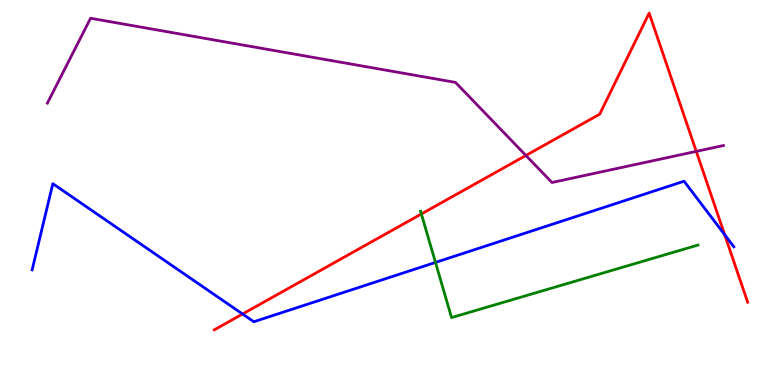[{'lines': ['blue', 'red'], 'intersections': [{'x': 3.13, 'y': 1.84}, {'x': 9.35, 'y': 3.9}]}, {'lines': ['green', 'red'], 'intersections': [{'x': 5.44, 'y': 4.44}]}, {'lines': ['purple', 'red'], 'intersections': [{'x': 6.79, 'y': 5.96}, {'x': 8.98, 'y': 6.07}]}, {'lines': ['blue', 'green'], 'intersections': [{'x': 5.62, 'y': 3.18}]}, {'lines': ['blue', 'purple'], 'intersections': []}, {'lines': ['green', 'purple'], 'intersections': []}]